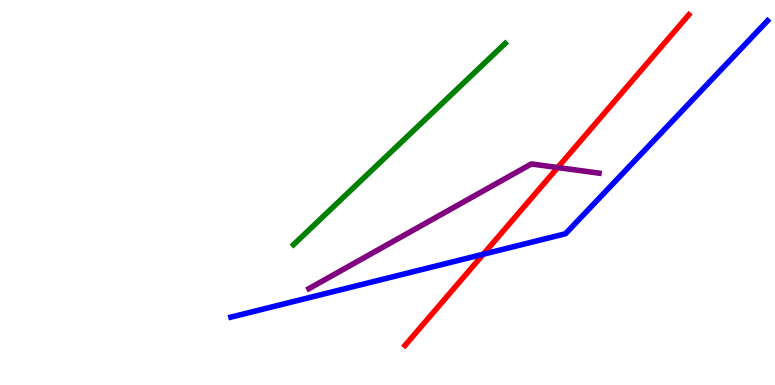[{'lines': ['blue', 'red'], 'intersections': [{'x': 6.24, 'y': 3.4}]}, {'lines': ['green', 'red'], 'intersections': []}, {'lines': ['purple', 'red'], 'intersections': [{'x': 7.2, 'y': 5.65}]}, {'lines': ['blue', 'green'], 'intersections': []}, {'lines': ['blue', 'purple'], 'intersections': []}, {'lines': ['green', 'purple'], 'intersections': []}]